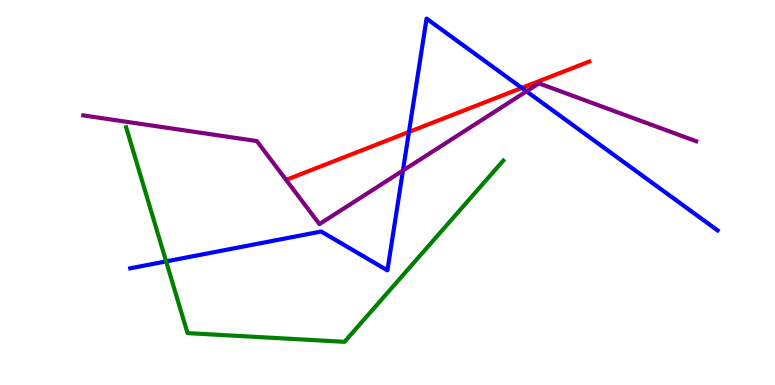[{'lines': ['blue', 'red'], 'intersections': [{'x': 5.28, 'y': 6.57}, {'x': 6.73, 'y': 7.72}]}, {'lines': ['green', 'red'], 'intersections': []}, {'lines': ['purple', 'red'], 'intersections': []}, {'lines': ['blue', 'green'], 'intersections': [{'x': 2.14, 'y': 3.21}]}, {'lines': ['blue', 'purple'], 'intersections': [{'x': 5.2, 'y': 5.57}, {'x': 6.79, 'y': 7.63}]}, {'lines': ['green', 'purple'], 'intersections': []}]